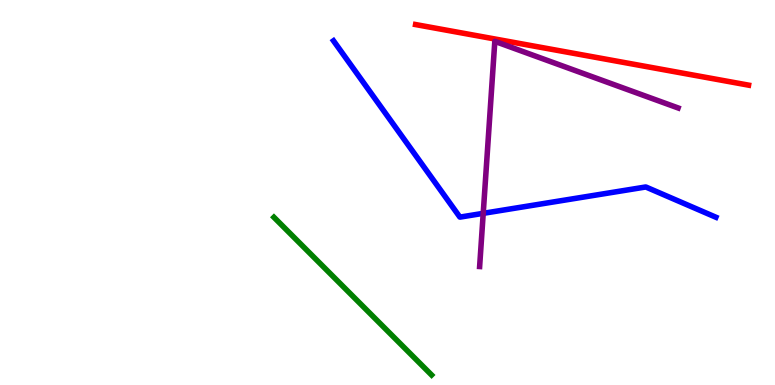[{'lines': ['blue', 'red'], 'intersections': []}, {'lines': ['green', 'red'], 'intersections': []}, {'lines': ['purple', 'red'], 'intersections': []}, {'lines': ['blue', 'green'], 'intersections': []}, {'lines': ['blue', 'purple'], 'intersections': [{'x': 6.24, 'y': 4.46}]}, {'lines': ['green', 'purple'], 'intersections': []}]